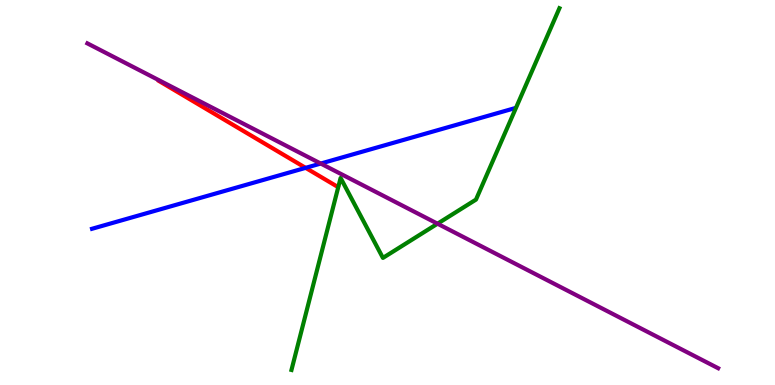[{'lines': ['blue', 'red'], 'intersections': [{'x': 3.94, 'y': 5.64}]}, {'lines': ['green', 'red'], 'intersections': []}, {'lines': ['purple', 'red'], 'intersections': []}, {'lines': ['blue', 'green'], 'intersections': []}, {'lines': ['blue', 'purple'], 'intersections': [{'x': 4.14, 'y': 5.75}]}, {'lines': ['green', 'purple'], 'intersections': [{'x': 5.65, 'y': 4.19}]}]